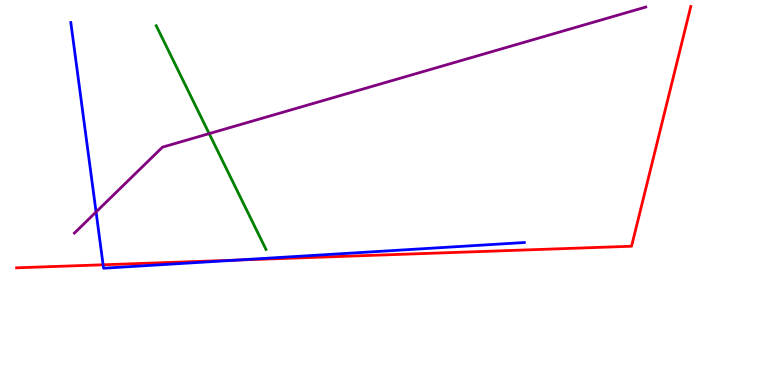[{'lines': ['blue', 'red'], 'intersections': [{'x': 1.33, 'y': 3.12}, {'x': 3.06, 'y': 3.24}]}, {'lines': ['green', 'red'], 'intersections': []}, {'lines': ['purple', 'red'], 'intersections': []}, {'lines': ['blue', 'green'], 'intersections': []}, {'lines': ['blue', 'purple'], 'intersections': [{'x': 1.24, 'y': 4.49}]}, {'lines': ['green', 'purple'], 'intersections': [{'x': 2.7, 'y': 6.53}]}]